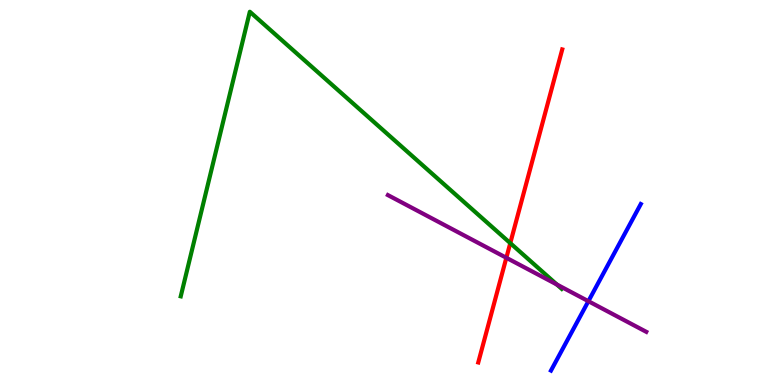[{'lines': ['blue', 'red'], 'intersections': []}, {'lines': ['green', 'red'], 'intersections': [{'x': 6.58, 'y': 3.68}]}, {'lines': ['purple', 'red'], 'intersections': [{'x': 6.53, 'y': 3.3}]}, {'lines': ['blue', 'green'], 'intersections': []}, {'lines': ['blue', 'purple'], 'intersections': [{'x': 7.59, 'y': 2.18}]}, {'lines': ['green', 'purple'], 'intersections': [{'x': 7.19, 'y': 2.61}]}]